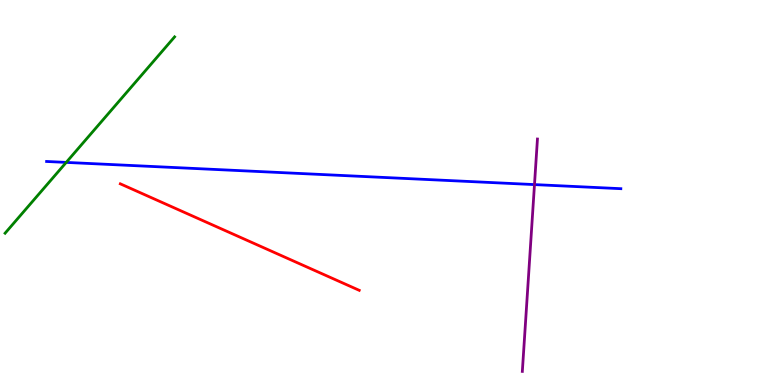[{'lines': ['blue', 'red'], 'intersections': []}, {'lines': ['green', 'red'], 'intersections': []}, {'lines': ['purple', 'red'], 'intersections': []}, {'lines': ['blue', 'green'], 'intersections': [{'x': 0.854, 'y': 5.78}]}, {'lines': ['blue', 'purple'], 'intersections': [{'x': 6.9, 'y': 5.21}]}, {'lines': ['green', 'purple'], 'intersections': []}]